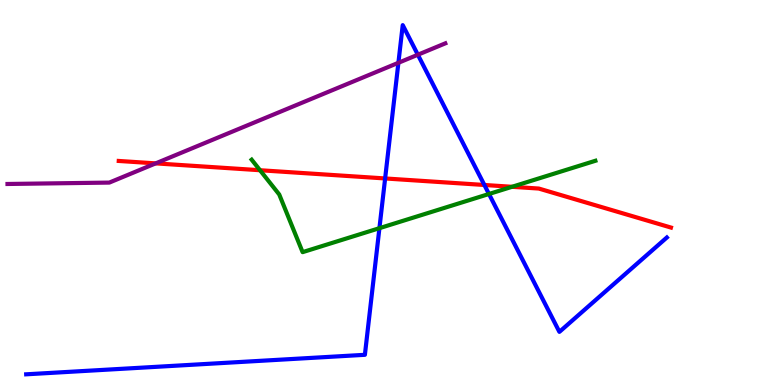[{'lines': ['blue', 'red'], 'intersections': [{'x': 4.97, 'y': 5.36}, {'x': 6.25, 'y': 5.2}]}, {'lines': ['green', 'red'], 'intersections': [{'x': 3.36, 'y': 5.58}, {'x': 6.61, 'y': 5.15}]}, {'lines': ['purple', 'red'], 'intersections': [{'x': 2.01, 'y': 5.76}]}, {'lines': ['blue', 'green'], 'intersections': [{'x': 4.9, 'y': 4.07}, {'x': 6.31, 'y': 4.96}]}, {'lines': ['blue', 'purple'], 'intersections': [{'x': 5.14, 'y': 8.37}, {'x': 5.39, 'y': 8.58}]}, {'lines': ['green', 'purple'], 'intersections': []}]